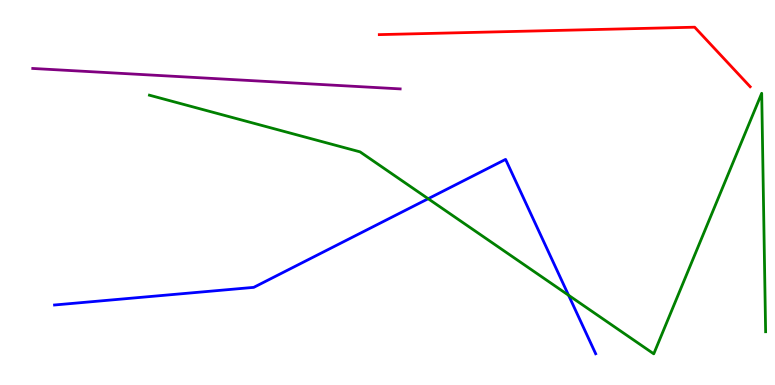[{'lines': ['blue', 'red'], 'intersections': []}, {'lines': ['green', 'red'], 'intersections': []}, {'lines': ['purple', 'red'], 'intersections': []}, {'lines': ['blue', 'green'], 'intersections': [{'x': 5.53, 'y': 4.84}, {'x': 7.34, 'y': 2.33}]}, {'lines': ['blue', 'purple'], 'intersections': []}, {'lines': ['green', 'purple'], 'intersections': []}]